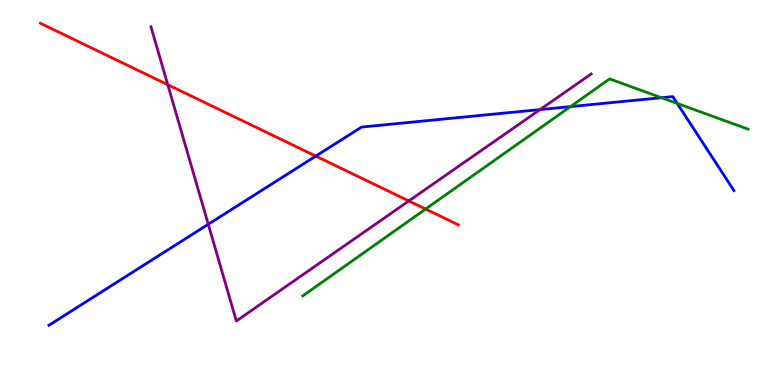[{'lines': ['blue', 'red'], 'intersections': [{'x': 4.07, 'y': 5.95}]}, {'lines': ['green', 'red'], 'intersections': [{'x': 5.49, 'y': 4.57}]}, {'lines': ['purple', 'red'], 'intersections': [{'x': 2.16, 'y': 7.8}, {'x': 5.28, 'y': 4.78}]}, {'lines': ['blue', 'green'], 'intersections': [{'x': 7.36, 'y': 7.23}, {'x': 8.53, 'y': 7.46}, {'x': 8.74, 'y': 7.31}]}, {'lines': ['blue', 'purple'], 'intersections': [{'x': 2.69, 'y': 4.18}, {'x': 6.97, 'y': 7.15}]}, {'lines': ['green', 'purple'], 'intersections': []}]